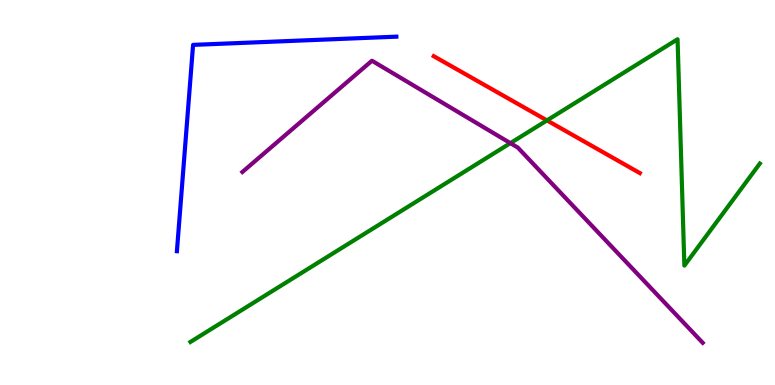[{'lines': ['blue', 'red'], 'intersections': []}, {'lines': ['green', 'red'], 'intersections': [{'x': 7.06, 'y': 6.87}]}, {'lines': ['purple', 'red'], 'intersections': []}, {'lines': ['blue', 'green'], 'intersections': []}, {'lines': ['blue', 'purple'], 'intersections': []}, {'lines': ['green', 'purple'], 'intersections': [{'x': 6.59, 'y': 6.28}]}]